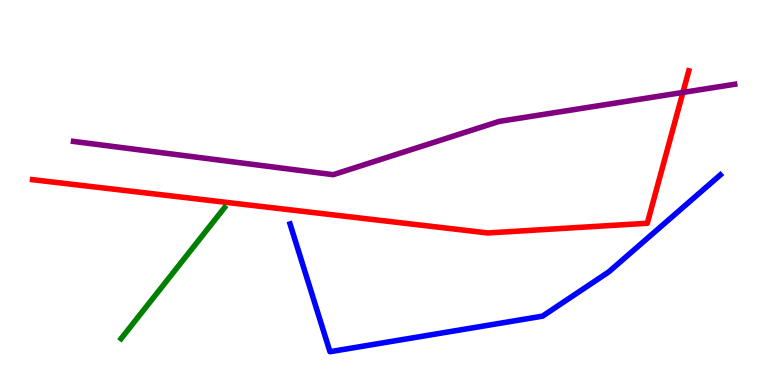[{'lines': ['blue', 'red'], 'intersections': []}, {'lines': ['green', 'red'], 'intersections': []}, {'lines': ['purple', 'red'], 'intersections': [{'x': 8.81, 'y': 7.6}]}, {'lines': ['blue', 'green'], 'intersections': []}, {'lines': ['blue', 'purple'], 'intersections': []}, {'lines': ['green', 'purple'], 'intersections': []}]